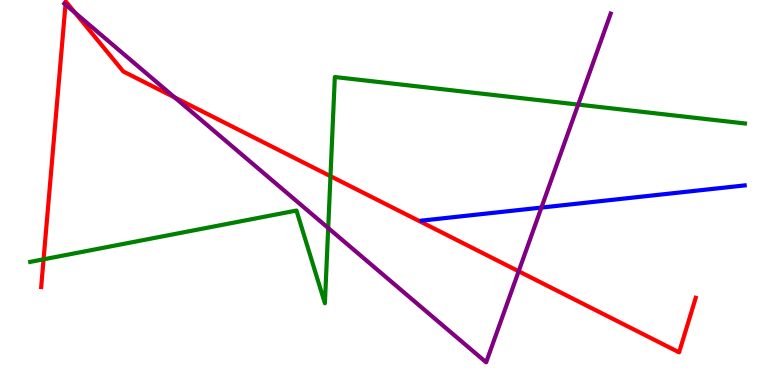[{'lines': ['blue', 'red'], 'intersections': []}, {'lines': ['green', 'red'], 'intersections': [{'x': 0.562, 'y': 3.26}, {'x': 4.26, 'y': 5.42}]}, {'lines': ['purple', 'red'], 'intersections': [{'x': 0.845, 'y': 9.88}, {'x': 0.967, 'y': 9.67}, {'x': 2.25, 'y': 7.47}, {'x': 6.69, 'y': 2.95}]}, {'lines': ['blue', 'green'], 'intersections': []}, {'lines': ['blue', 'purple'], 'intersections': [{'x': 6.99, 'y': 4.61}]}, {'lines': ['green', 'purple'], 'intersections': [{'x': 4.23, 'y': 4.08}, {'x': 7.46, 'y': 7.28}]}]